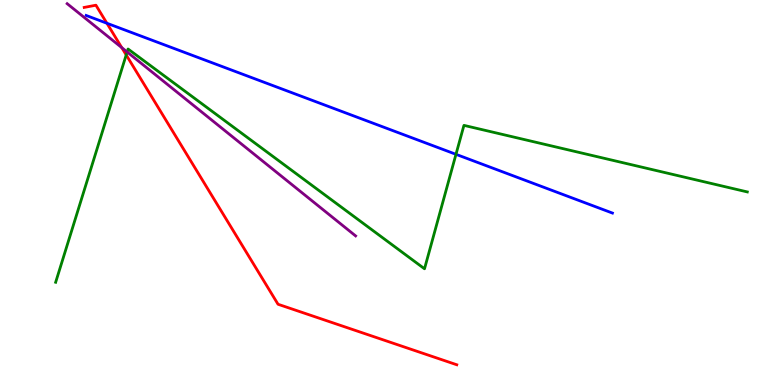[{'lines': ['blue', 'red'], 'intersections': [{'x': 1.38, 'y': 9.4}]}, {'lines': ['green', 'red'], 'intersections': [{'x': 1.63, 'y': 8.57}]}, {'lines': ['purple', 'red'], 'intersections': [{'x': 1.57, 'y': 8.76}]}, {'lines': ['blue', 'green'], 'intersections': [{'x': 5.88, 'y': 5.99}]}, {'lines': ['blue', 'purple'], 'intersections': []}, {'lines': ['green', 'purple'], 'intersections': [{'x': 1.64, 'y': 8.65}]}]